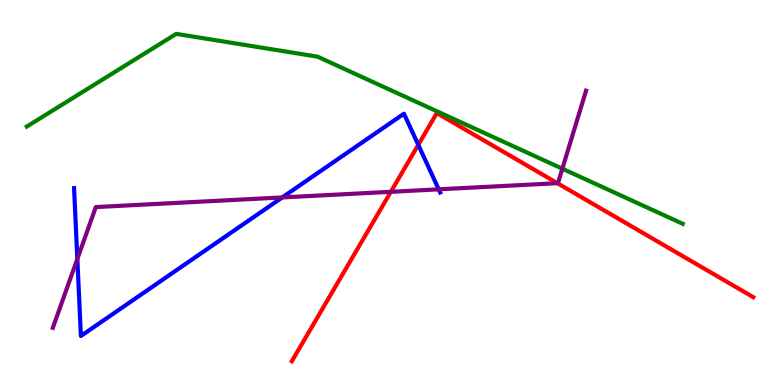[{'lines': ['blue', 'red'], 'intersections': [{'x': 5.4, 'y': 6.24}]}, {'lines': ['green', 'red'], 'intersections': []}, {'lines': ['purple', 'red'], 'intersections': [{'x': 5.04, 'y': 5.02}, {'x': 7.19, 'y': 5.24}]}, {'lines': ['blue', 'green'], 'intersections': []}, {'lines': ['blue', 'purple'], 'intersections': [{'x': 0.998, 'y': 3.27}, {'x': 3.64, 'y': 4.87}, {'x': 5.66, 'y': 5.08}]}, {'lines': ['green', 'purple'], 'intersections': [{'x': 7.26, 'y': 5.62}]}]